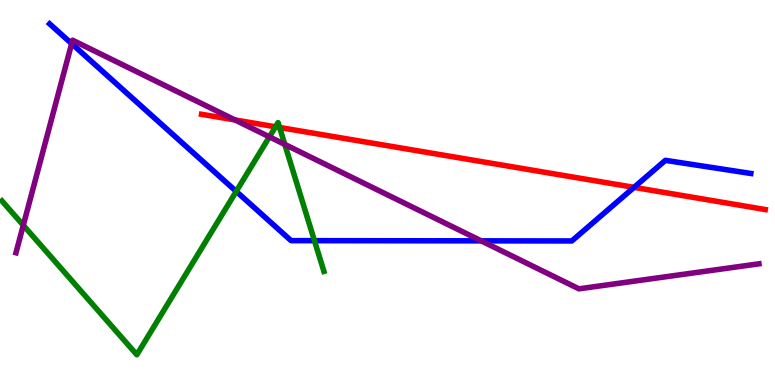[{'lines': ['blue', 'red'], 'intersections': [{'x': 8.18, 'y': 5.13}]}, {'lines': ['green', 'red'], 'intersections': [{'x': 3.56, 'y': 6.71}, {'x': 3.61, 'y': 6.69}]}, {'lines': ['purple', 'red'], 'intersections': [{'x': 3.03, 'y': 6.88}]}, {'lines': ['blue', 'green'], 'intersections': [{'x': 3.05, 'y': 5.03}, {'x': 4.06, 'y': 3.75}]}, {'lines': ['blue', 'purple'], 'intersections': [{'x': 0.925, 'y': 8.87}, {'x': 6.21, 'y': 3.74}]}, {'lines': ['green', 'purple'], 'intersections': [{'x': 0.301, 'y': 4.15}, {'x': 3.48, 'y': 6.45}, {'x': 3.68, 'y': 6.25}]}]